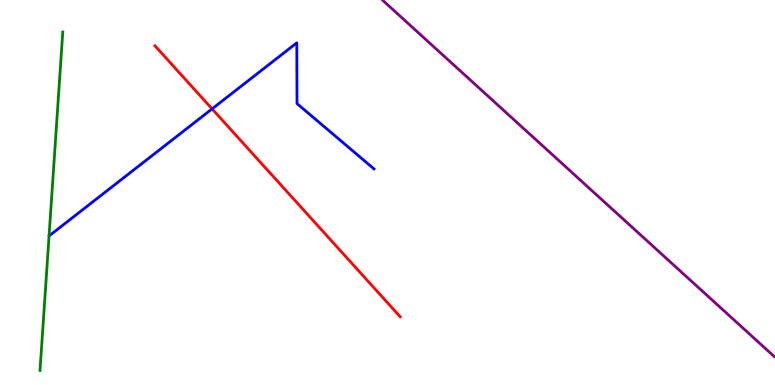[{'lines': ['blue', 'red'], 'intersections': [{'x': 2.74, 'y': 7.17}]}, {'lines': ['green', 'red'], 'intersections': []}, {'lines': ['purple', 'red'], 'intersections': []}, {'lines': ['blue', 'green'], 'intersections': []}, {'lines': ['blue', 'purple'], 'intersections': []}, {'lines': ['green', 'purple'], 'intersections': []}]